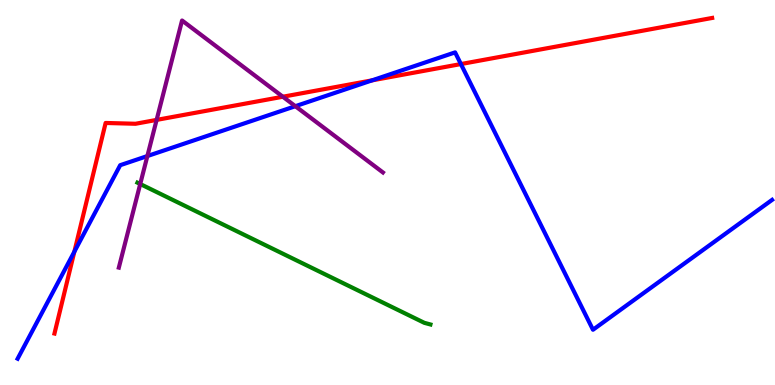[{'lines': ['blue', 'red'], 'intersections': [{'x': 0.959, 'y': 3.46}, {'x': 4.8, 'y': 7.91}, {'x': 5.95, 'y': 8.34}]}, {'lines': ['green', 'red'], 'intersections': []}, {'lines': ['purple', 'red'], 'intersections': [{'x': 2.02, 'y': 6.89}, {'x': 3.65, 'y': 7.49}]}, {'lines': ['blue', 'green'], 'intersections': []}, {'lines': ['blue', 'purple'], 'intersections': [{'x': 1.9, 'y': 5.95}, {'x': 3.81, 'y': 7.24}]}, {'lines': ['green', 'purple'], 'intersections': [{'x': 1.81, 'y': 5.22}]}]